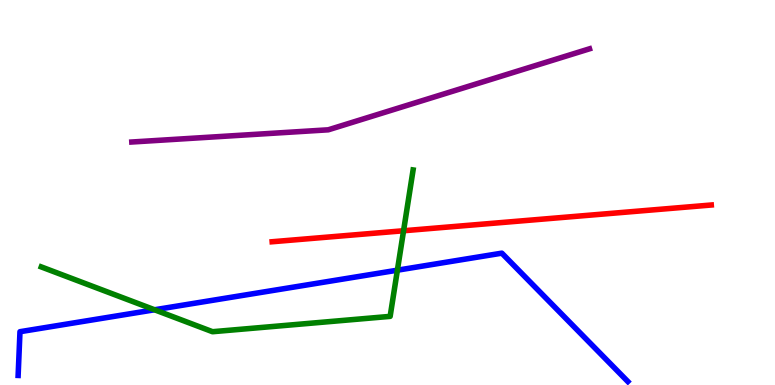[{'lines': ['blue', 'red'], 'intersections': []}, {'lines': ['green', 'red'], 'intersections': [{'x': 5.21, 'y': 4.01}]}, {'lines': ['purple', 'red'], 'intersections': []}, {'lines': ['blue', 'green'], 'intersections': [{'x': 1.99, 'y': 1.95}, {'x': 5.13, 'y': 2.98}]}, {'lines': ['blue', 'purple'], 'intersections': []}, {'lines': ['green', 'purple'], 'intersections': []}]